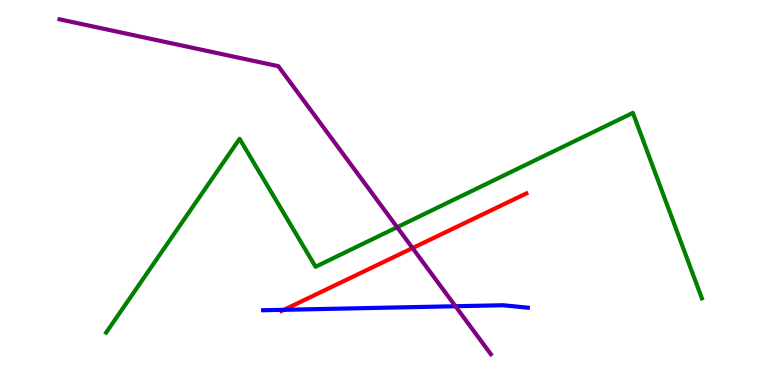[{'lines': ['blue', 'red'], 'intersections': [{'x': 3.66, 'y': 1.95}]}, {'lines': ['green', 'red'], 'intersections': []}, {'lines': ['purple', 'red'], 'intersections': [{'x': 5.32, 'y': 3.56}]}, {'lines': ['blue', 'green'], 'intersections': []}, {'lines': ['blue', 'purple'], 'intersections': [{'x': 5.88, 'y': 2.05}]}, {'lines': ['green', 'purple'], 'intersections': [{'x': 5.12, 'y': 4.1}]}]